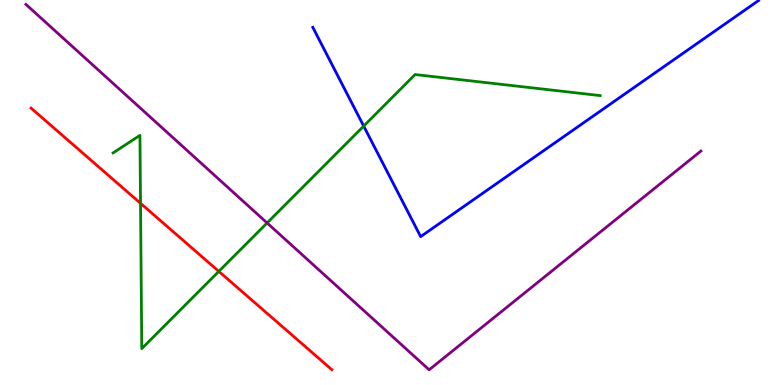[{'lines': ['blue', 'red'], 'intersections': []}, {'lines': ['green', 'red'], 'intersections': [{'x': 1.81, 'y': 4.72}, {'x': 2.82, 'y': 2.95}]}, {'lines': ['purple', 'red'], 'intersections': []}, {'lines': ['blue', 'green'], 'intersections': [{'x': 4.69, 'y': 6.73}]}, {'lines': ['blue', 'purple'], 'intersections': []}, {'lines': ['green', 'purple'], 'intersections': [{'x': 3.45, 'y': 4.21}]}]